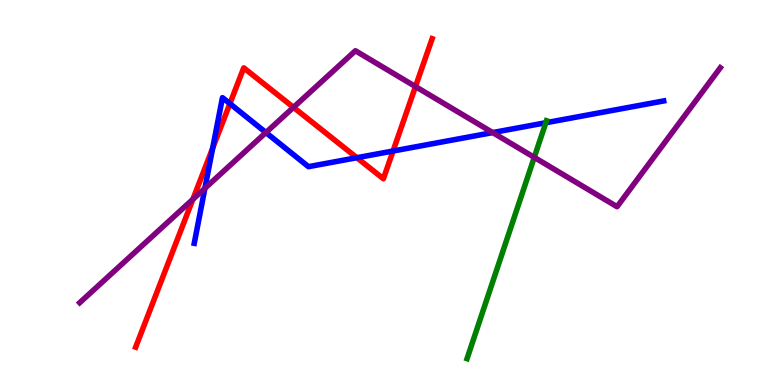[{'lines': ['blue', 'red'], 'intersections': [{'x': 2.74, 'y': 6.15}, {'x': 2.97, 'y': 7.31}, {'x': 4.6, 'y': 5.9}, {'x': 5.07, 'y': 6.08}]}, {'lines': ['green', 'red'], 'intersections': []}, {'lines': ['purple', 'red'], 'intersections': [{'x': 2.49, 'y': 4.82}, {'x': 3.79, 'y': 7.21}, {'x': 5.36, 'y': 7.75}]}, {'lines': ['blue', 'green'], 'intersections': [{'x': 7.04, 'y': 6.81}]}, {'lines': ['blue', 'purple'], 'intersections': [{'x': 2.64, 'y': 5.11}, {'x': 3.43, 'y': 6.56}, {'x': 6.36, 'y': 6.56}]}, {'lines': ['green', 'purple'], 'intersections': [{'x': 6.89, 'y': 5.91}]}]